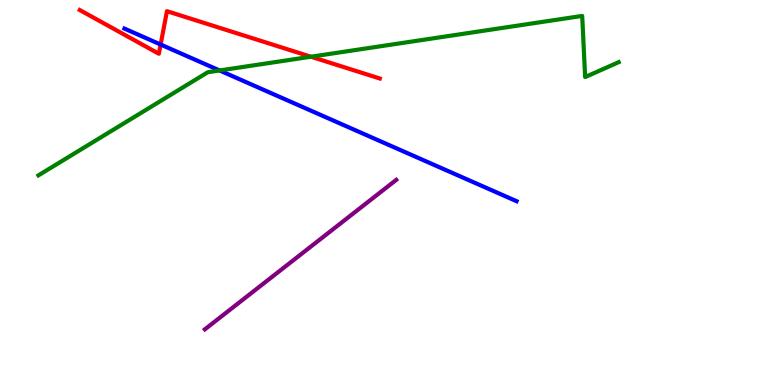[{'lines': ['blue', 'red'], 'intersections': [{'x': 2.07, 'y': 8.84}]}, {'lines': ['green', 'red'], 'intersections': [{'x': 4.01, 'y': 8.53}]}, {'lines': ['purple', 'red'], 'intersections': []}, {'lines': ['blue', 'green'], 'intersections': [{'x': 2.83, 'y': 8.17}]}, {'lines': ['blue', 'purple'], 'intersections': []}, {'lines': ['green', 'purple'], 'intersections': []}]